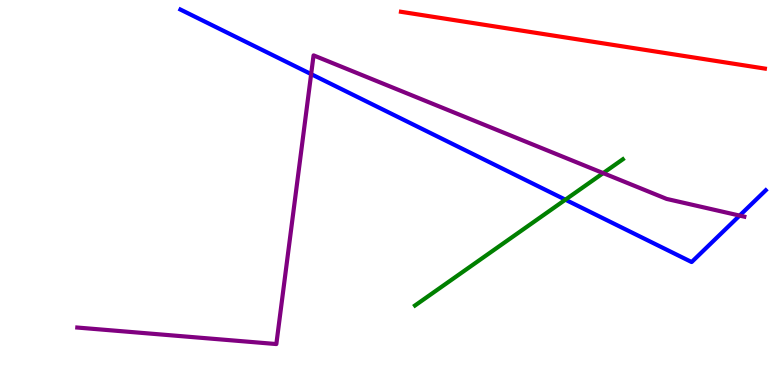[{'lines': ['blue', 'red'], 'intersections': []}, {'lines': ['green', 'red'], 'intersections': []}, {'lines': ['purple', 'red'], 'intersections': []}, {'lines': ['blue', 'green'], 'intersections': [{'x': 7.3, 'y': 4.81}]}, {'lines': ['blue', 'purple'], 'intersections': [{'x': 4.01, 'y': 8.07}, {'x': 9.54, 'y': 4.4}]}, {'lines': ['green', 'purple'], 'intersections': [{'x': 7.78, 'y': 5.5}]}]